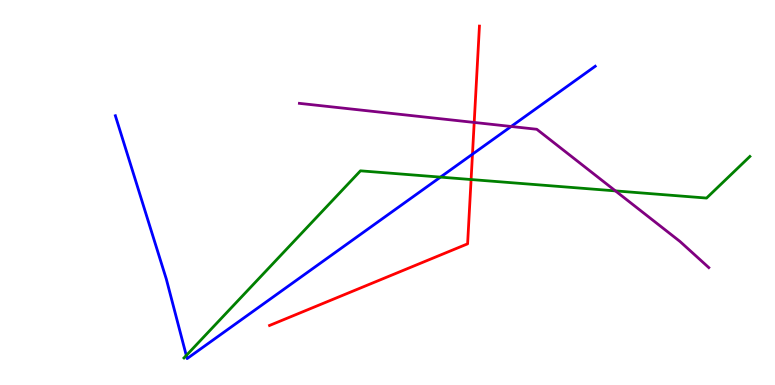[{'lines': ['blue', 'red'], 'intersections': [{'x': 6.1, 'y': 6.0}]}, {'lines': ['green', 'red'], 'intersections': [{'x': 6.08, 'y': 5.34}]}, {'lines': ['purple', 'red'], 'intersections': [{'x': 6.12, 'y': 6.82}]}, {'lines': ['blue', 'green'], 'intersections': [{'x': 2.4, 'y': 0.767}, {'x': 5.68, 'y': 5.4}]}, {'lines': ['blue', 'purple'], 'intersections': [{'x': 6.6, 'y': 6.71}]}, {'lines': ['green', 'purple'], 'intersections': [{'x': 7.94, 'y': 5.04}]}]